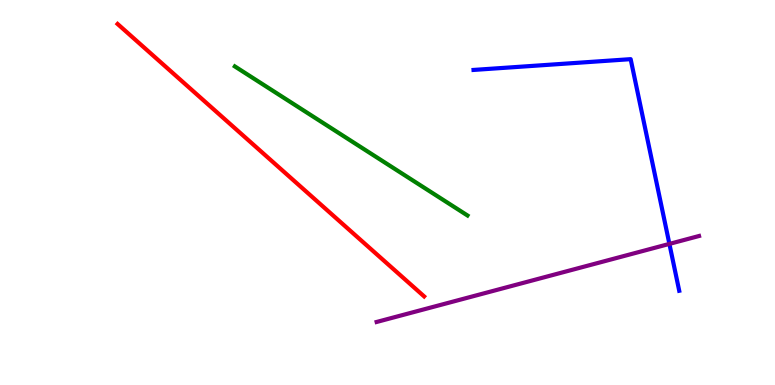[{'lines': ['blue', 'red'], 'intersections': []}, {'lines': ['green', 'red'], 'intersections': []}, {'lines': ['purple', 'red'], 'intersections': []}, {'lines': ['blue', 'green'], 'intersections': []}, {'lines': ['blue', 'purple'], 'intersections': [{'x': 8.64, 'y': 3.66}]}, {'lines': ['green', 'purple'], 'intersections': []}]